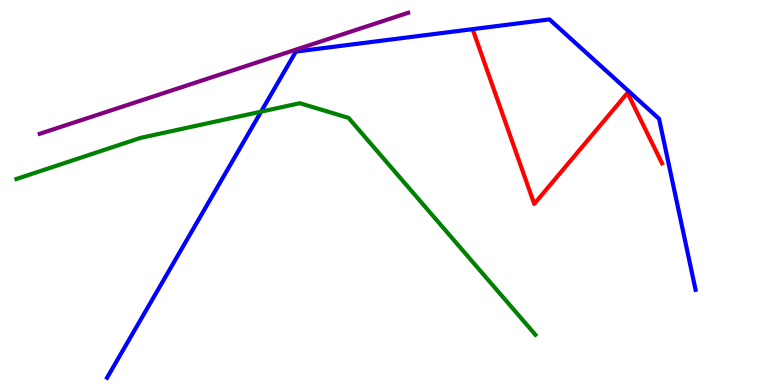[{'lines': ['blue', 'red'], 'intersections': []}, {'lines': ['green', 'red'], 'intersections': []}, {'lines': ['purple', 'red'], 'intersections': []}, {'lines': ['blue', 'green'], 'intersections': [{'x': 3.37, 'y': 7.1}]}, {'lines': ['blue', 'purple'], 'intersections': []}, {'lines': ['green', 'purple'], 'intersections': []}]